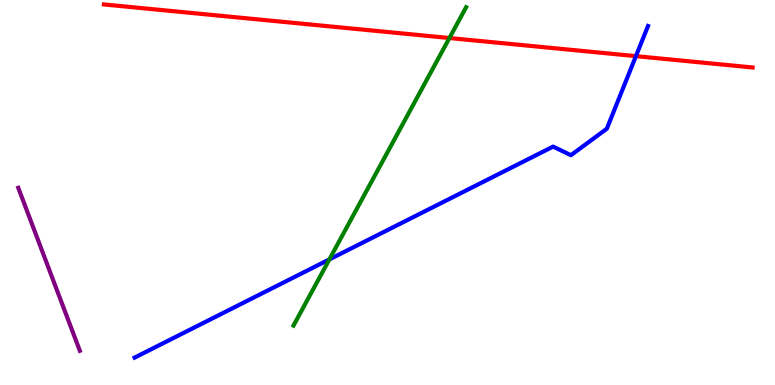[{'lines': ['blue', 'red'], 'intersections': [{'x': 8.21, 'y': 8.54}]}, {'lines': ['green', 'red'], 'intersections': [{'x': 5.8, 'y': 9.01}]}, {'lines': ['purple', 'red'], 'intersections': []}, {'lines': ['blue', 'green'], 'intersections': [{'x': 4.25, 'y': 3.26}]}, {'lines': ['blue', 'purple'], 'intersections': []}, {'lines': ['green', 'purple'], 'intersections': []}]